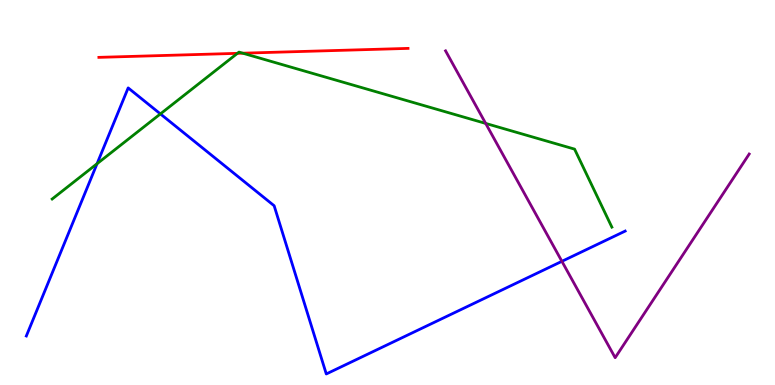[{'lines': ['blue', 'red'], 'intersections': []}, {'lines': ['green', 'red'], 'intersections': [{'x': 3.06, 'y': 8.61}, {'x': 3.13, 'y': 8.62}]}, {'lines': ['purple', 'red'], 'intersections': []}, {'lines': ['blue', 'green'], 'intersections': [{'x': 1.25, 'y': 5.75}, {'x': 2.07, 'y': 7.04}]}, {'lines': ['blue', 'purple'], 'intersections': [{'x': 7.25, 'y': 3.21}]}, {'lines': ['green', 'purple'], 'intersections': [{'x': 6.27, 'y': 6.79}]}]